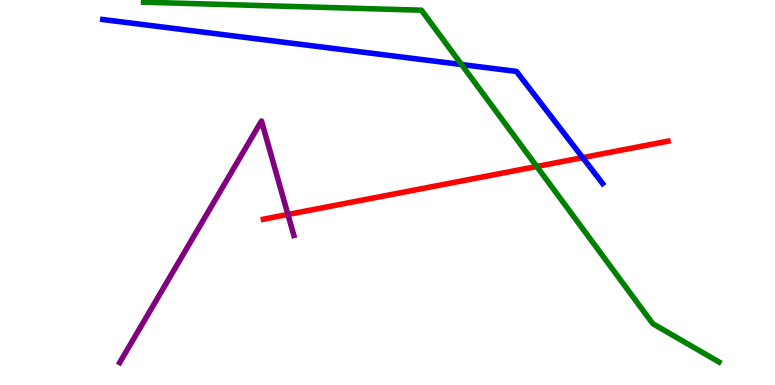[{'lines': ['blue', 'red'], 'intersections': [{'x': 7.52, 'y': 5.91}]}, {'lines': ['green', 'red'], 'intersections': [{'x': 6.93, 'y': 5.68}]}, {'lines': ['purple', 'red'], 'intersections': [{'x': 3.72, 'y': 4.43}]}, {'lines': ['blue', 'green'], 'intersections': [{'x': 5.96, 'y': 8.32}]}, {'lines': ['blue', 'purple'], 'intersections': []}, {'lines': ['green', 'purple'], 'intersections': []}]